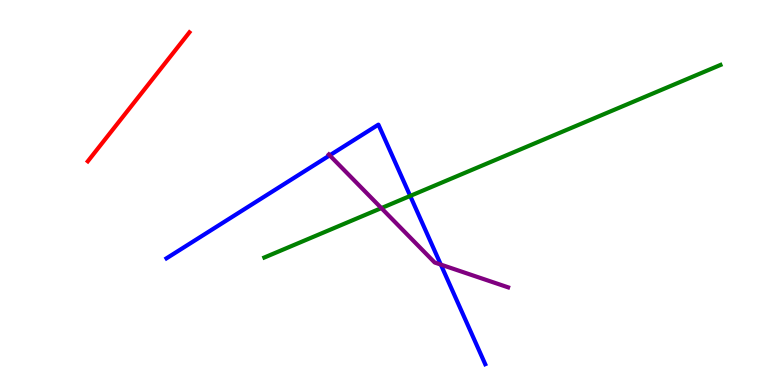[{'lines': ['blue', 'red'], 'intersections': []}, {'lines': ['green', 'red'], 'intersections': []}, {'lines': ['purple', 'red'], 'intersections': []}, {'lines': ['blue', 'green'], 'intersections': [{'x': 5.29, 'y': 4.91}]}, {'lines': ['blue', 'purple'], 'intersections': [{'x': 4.25, 'y': 5.96}, {'x': 5.69, 'y': 3.13}]}, {'lines': ['green', 'purple'], 'intersections': [{'x': 4.92, 'y': 4.59}]}]